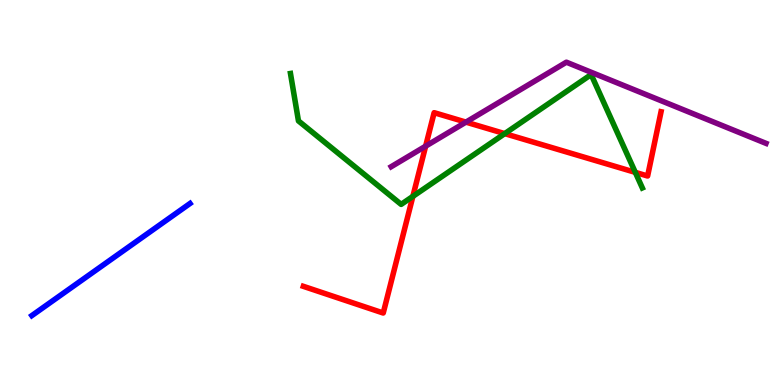[{'lines': ['blue', 'red'], 'intersections': []}, {'lines': ['green', 'red'], 'intersections': [{'x': 5.33, 'y': 4.9}, {'x': 6.51, 'y': 6.53}, {'x': 8.2, 'y': 5.52}]}, {'lines': ['purple', 'red'], 'intersections': [{'x': 5.49, 'y': 6.2}, {'x': 6.01, 'y': 6.83}]}, {'lines': ['blue', 'green'], 'intersections': []}, {'lines': ['blue', 'purple'], 'intersections': []}, {'lines': ['green', 'purple'], 'intersections': []}]